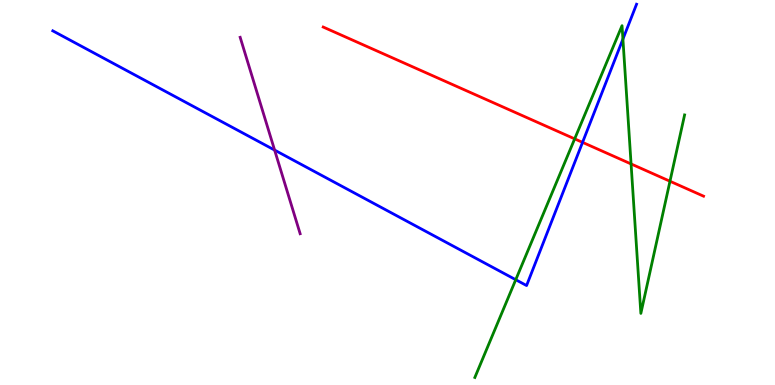[{'lines': ['blue', 'red'], 'intersections': [{'x': 7.52, 'y': 6.3}]}, {'lines': ['green', 'red'], 'intersections': [{'x': 7.42, 'y': 6.39}, {'x': 8.14, 'y': 5.74}, {'x': 8.64, 'y': 5.29}]}, {'lines': ['purple', 'red'], 'intersections': []}, {'lines': ['blue', 'green'], 'intersections': [{'x': 6.65, 'y': 2.73}, {'x': 8.04, 'y': 8.98}]}, {'lines': ['blue', 'purple'], 'intersections': [{'x': 3.54, 'y': 6.1}]}, {'lines': ['green', 'purple'], 'intersections': []}]